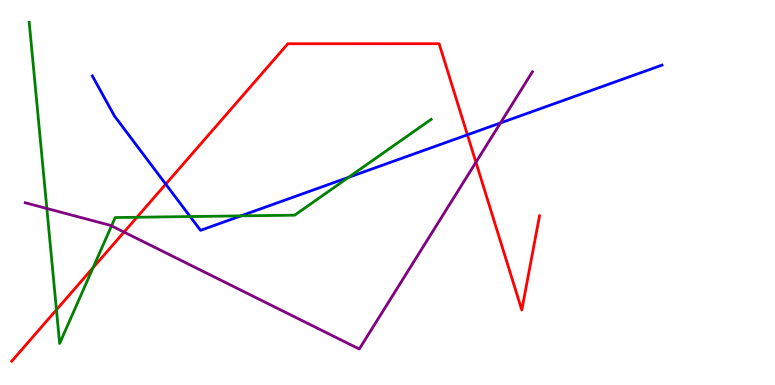[{'lines': ['blue', 'red'], 'intersections': [{'x': 2.14, 'y': 5.22}, {'x': 6.03, 'y': 6.5}]}, {'lines': ['green', 'red'], 'intersections': [{'x': 0.728, 'y': 1.95}, {'x': 1.2, 'y': 3.05}, {'x': 1.77, 'y': 4.36}]}, {'lines': ['purple', 'red'], 'intersections': [{'x': 1.6, 'y': 3.97}, {'x': 6.14, 'y': 5.79}]}, {'lines': ['blue', 'green'], 'intersections': [{'x': 2.45, 'y': 4.38}, {'x': 3.11, 'y': 4.39}, {'x': 4.5, 'y': 5.39}]}, {'lines': ['blue', 'purple'], 'intersections': [{'x': 6.46, 'y': 6.81}]}, {'lines': ['green', 'purple'], 'intersections': [{'x': 0.605, 'y': 4.58}, {'x': 1.44, 'y': 4.13}]}]